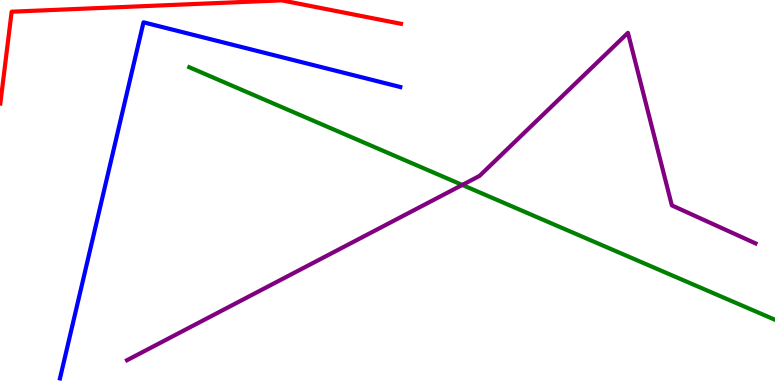[{'lines': ['blue', 'red'], 'intersections': []}, {'lines': ['green', 'red'], 'intersections': []}, {'lines': ['purple', 'red'], 'intersections': []}, {'lines': ['blue', 'green'], 'intersections': []}, {'lines': ['blue', 'purple'], 'intersections': []}, {'lines': ['green', 'purple'], 'intersections': [{'x': 5.97, 'y': 5.2}]}]